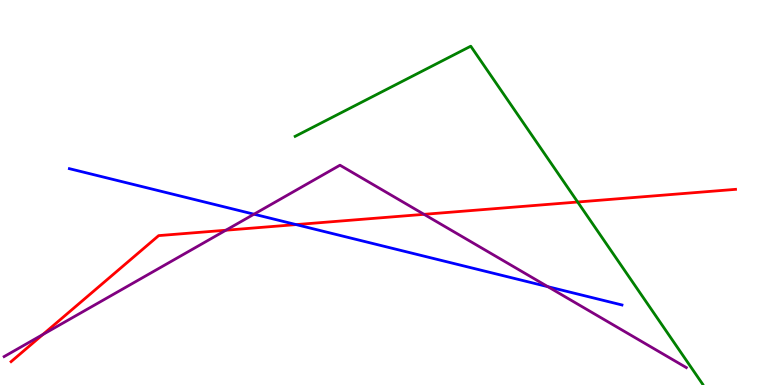[{'lines': ['blue', 'red'], 'intersections': [{'x': 3.82, 'y': 4.17}]}, {'lines': ['green', 'red'], 'intersections': [{'x': 7.45, 'y': 4.75}]}, {'lines': ['purple', 'red'], 'intersections': [{'x': 0.553, 'y': 1.31}, {'x': 2.91, 'y': 4.02}, {'x': 5.47, 'y': 4.43}]}, {'lines': ['blue', 'green'], 'intersections': []}, {'lines': ['blue', 'purple'], 'intersections': [{'x': 3.28, 'y': 4.44}, {'x': 7.07, 'y': 2.55}]}, {'lines': ['green', 'purple'], 'intersections': []}]